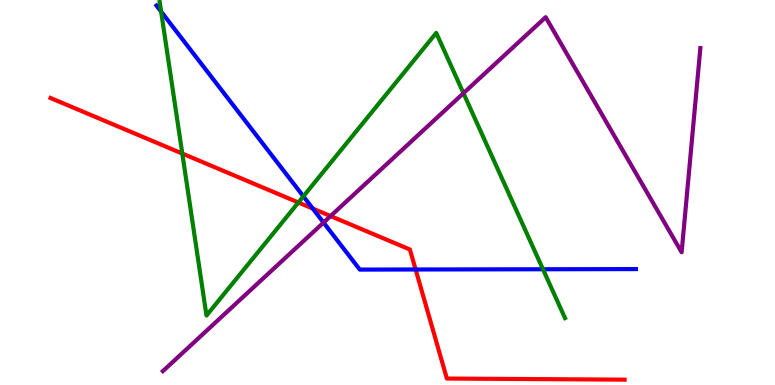[{'lines': ['blue', 'red'], 'intersections': [{'x': 4.04, 'y': 4.58}, {'x': 5.36, 'y': 3.0}]}, {'lines': ['green', 'red'], 'intersections': [{'x': 2.35, 'y': 6.01}, {'x': 3.85, 'y': 4.74}]}, {'lines': ['purple', 'red'], 'intersections': [{'x': 4.27, 'y': 4.39}]}, {'lines': ['blue', 'green'], 'intersections': [{'x': 2.08, 'y': 9.7}, {'x': 3.91, 'y': 4.9}, {'x': 7.01, 'y': 3.01}]}, {'lines': ['blue', 'purple'], 'intersections': [{'x': 4.17, 'y': 4.22}]}, {'lines': ['green', 'purple'], 'intersections': [{'x': 5.98, 'y': 7.58}]}]